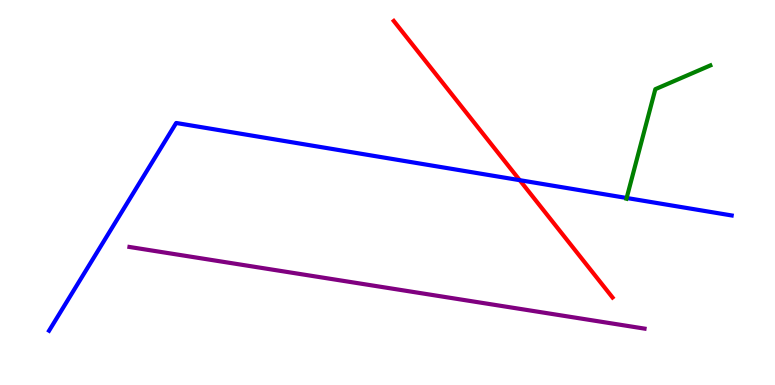[{'lines': ['blue', 'red'], 'intersections': [{'x': 6.71, 'y': 5.32}]}, {'lines': ['green', 'red'], 'intersections': []}, {'lines': ['purple', 'red'], 'intersections': []}, {'lines': ['blue', 'green'], 'intersections': [{'x': 8.09, 'y': 4.86}]}, {'lines': ['blue', 'purple'], 'intersections': []}, {'lines': ['green', 'purple'], 'intersections': []}]